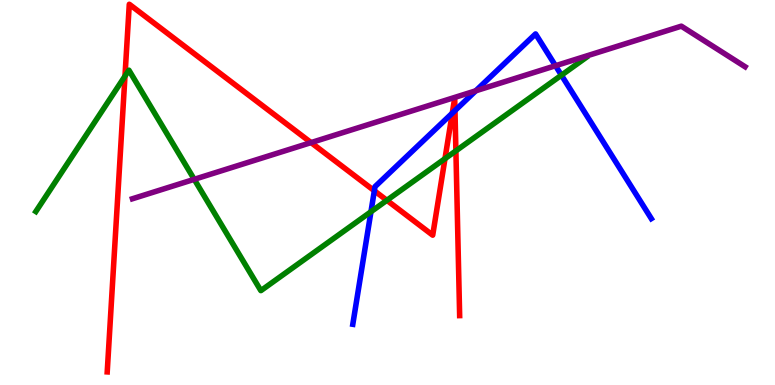[{'lines': ['blue', 'red'], 'intersections': [{'x': 4.83, 'y': 5.05}, {'x': 5.84, 'y': 7.06}, {'x': 5.87, 'y': 7.13}]}, {'lines': ['green', 'red'], 'intersections': [{'x': 1.61, 'y': 8.02}, {'x': 4.99, 'y': 4.8}, {'x': 5.74, 'y': 5.88}, {'x': 5.88, 'y': 6.08}]}, {'lines': ['purple', 'red'], 'intersections': [{'x': 4.01, 'y': 6.3}]}, {'lines': ['blue', 'green'], 'intersections': [{'x': 4.79, 'y': 4.5}, {'x': 7.24, 'y': 8.05}]}, {'lines': ['blue', 'purple'], 'intersections': [{'x': 6.14, 'y': 7.64}, {'x': 7.17, 'y': 8.29}]}, {'lines': ['green', 'purple'], 'intersections': [{'x': 2.51, 'y': 5.34}]}]